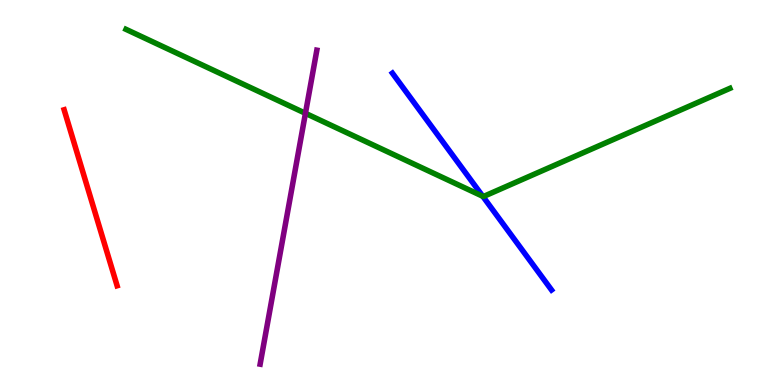[{'lines': ['blue', 'red'], 'intersections': []}, {'lines': ['green', 'red'], 'intersections': []}, {'lines': ['purple', 'red'], 'intersections': []}, {'lines': ['blue', 'green'], 'intersections': [{'x': 6.23, 'y': 4.9}]}, {'lines': ['blue', 'purple'], 'intersections': []}, {'lines': ['green', 'purple'], 'intersections': [{'x': 3.94, 'y': 7.06}]}]